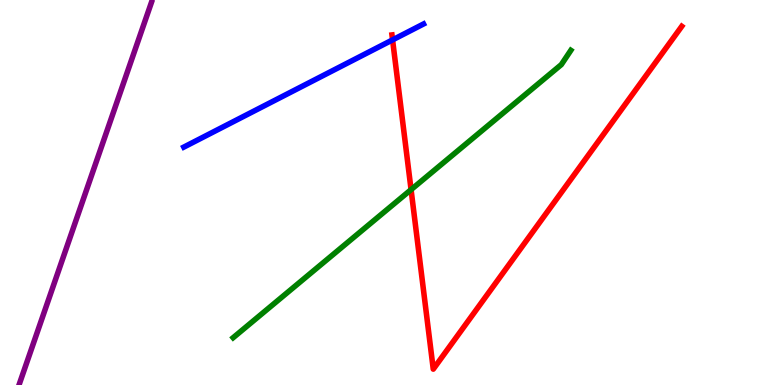[{'lines': ['blue', 'red'], 'intersections': [{'x': 5.07, 'y': 8.96}]}, {'lines': ['green', 'red'], 'intersections': [{'x': 5.3, 'y': 5.07}]}, {'lines': ['purple', 'red'], 'intersections': []}, {'lines': ['blue', 'green'], 'intersections': []}, {'lines': ['blue', 'purple'], 'intersections': []}, {'lines': ['green', 'purple'], 'intersections': []}]